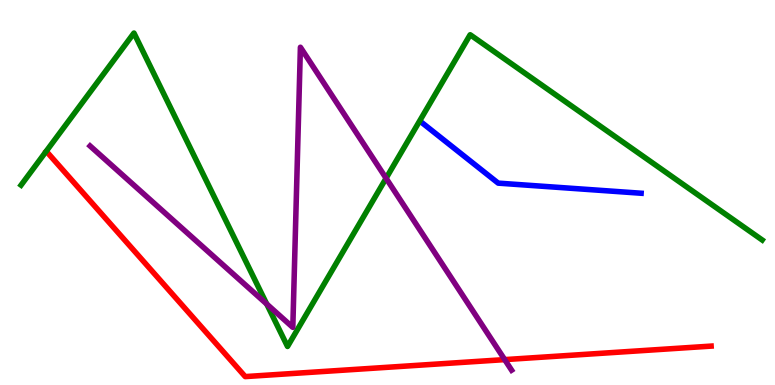[{'lines': ['blue', 'red'], 'intersections': []}, {'lines': ['green', 'red'], 'intersections': []}, {'lines': ['purple', 'red'], 'intersections': [{'x': 6.51, 'y': 0.659}]}, {'lines': ['blue', 'green'], 'intersections': []}, {'lines': ['blue', 'purple'], 'intersections': []}, {'lines': ['green', 'purple'], 'intersections': [{'x': 3.44, 'y': 2.1}, {'x': 4.98, 'y': 5.37}]}]